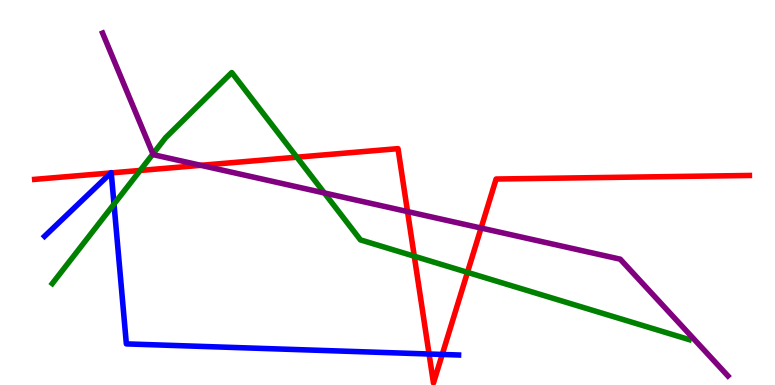[{'lines': ['blue', 'red'], 'intersections': [{'x': 1.43, 'y': 5.51}, {'x': 1.44, 'y': 5.51}, {'x': 5.54, 'y': 0.805}, {'x': 5.71, 'y': 0.794}]}, {'lines': ['green', 'red'], 'intersections': [{'x': 1.81, 'y': 5.57}, {'x': 3.83, 'y': 5.92}, {'x': 5.35, 'y': 3.34}, {'x': 6.03, 'y': 2.93}]}, {'lines': ['purple', 'red'], 'intersections': [{'x': 2.59, 'y': 5.71}, {'x': 5.26, 'y': 4.5}, {'x': 6.21, 'y': 4.08}]}, {'lines': ['blue', 'green'], 'intersections': [{'x': 1.47, 'y': 4.7}]}, {'lines': ['blue', 'purple'], 'intersections': []}, {'lines': ['green', 'purple'], 'intersections': [{'x': 1.97, 'y': 6.0}, {'x': 4.19, 'y': 4.99}]}]